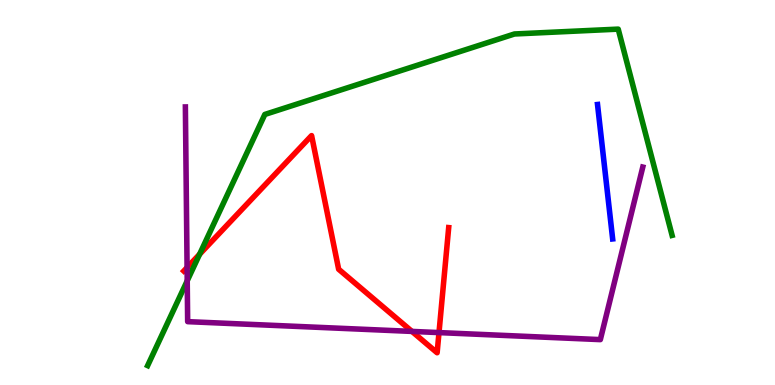[{'lines': ['blue', 'red'], 'intersections': []}, {'lines': ['green', 'red'], 'intersections': [{'x': 2.58, 'y': 3.4}]}, {'lines': ['purple', 'red'], 'intersections': [{'x': 2.41, 'y': 3.05}, {'x': 5.32, 'y': 1.39}, {'x': 5.66, 'y': 1.36}]}, {'lines': ['blue', 'green'], 'intersections': []}, {'lines': ['blue', 'purple'], 'intersections': []}, {'lines': ['green', 'purple'], 'intersections': [{'x': 2.42, 'y': 2.71}]}]